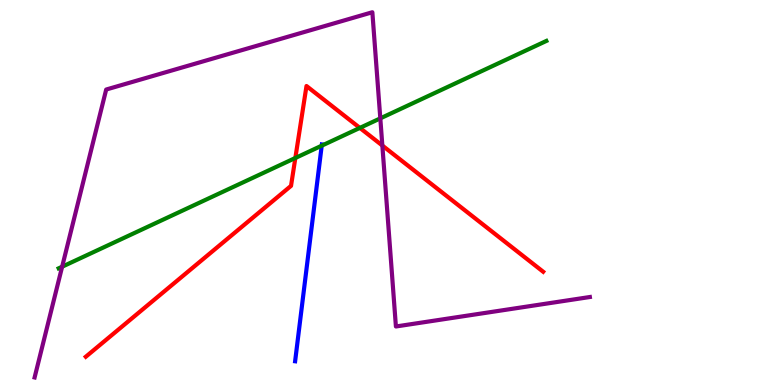[{'lines': ['blue', 'red'], 'intersections': []}, {'lines': ['green', 'red'], 'intersections': [{'x': 3.81, 'y': 5.9}, {'x': 4.64, 'y': 6.68}]}, {'lines': ['purple', 'red'], 'intersections': [{'x': 4.93, 'y': 6.22}]}, {'lines': ['blue', 'green'], 'intersections': [{'x': 4.15, 'y': 6.22}]}, {'lines': ['blue', 'purple'], 'intersections': []}, {'lines': ['green', 'purple'], 'intersections': [{'x': 0.802, 'y': 3.07}, {'x': 4.91, 'y': 6.93}]}]